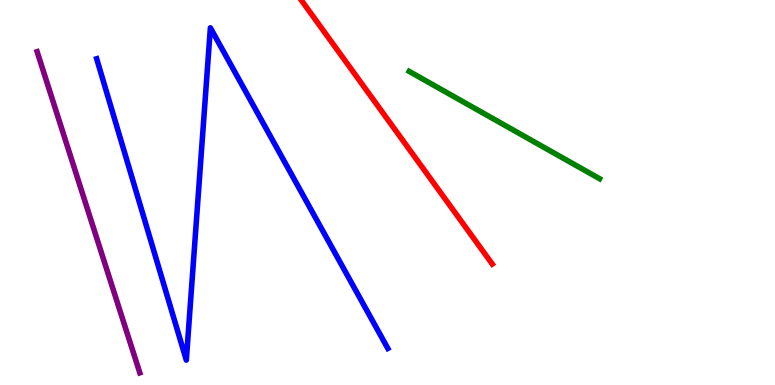[{'lines': ['blue', 'red'], 'intersections': []}, {'lines': ['green', 'red'], 'intersections': []}, {'lines': ['purple', 'red'], 'intersections': []}, {'lines': ['blue', 'green'], 'intersections': []}, {'lines': ['blue', 'purple'], 'intersections': []}, {'lines': ['green', 'purple'], 'intersections': []}]